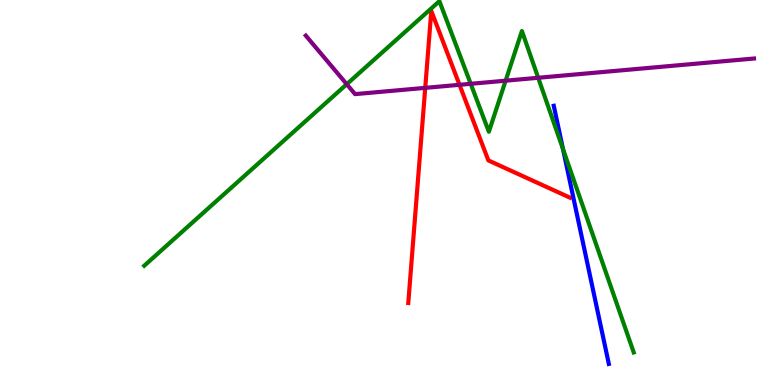[{'lines': ['blue', 'red'], 'intersections': []}, {'lines': ['green', 'red'], 'intersections': []}, {'lines': ['purple', 'red'], 'intersections': [{'x': 5.49, 'y': 7.72}, {'x': 5.93, 'y': 7.8}]}, {'lines': ['blue', 'green'], 'intersections': [{'x': 7.26, 'y': 6.13}]}, {'lines': ['blue', 'purple'], 'intersections': []}, {'lines': ['green', 'purple'], 'intersections': [{'x': 4.47, 'y': 7.81}, {'x': 6.07, 'y': 7.82}, {'x': 6.52, 'y': 7.9}, {'x': 6.94, 'y': 7.98}]}]